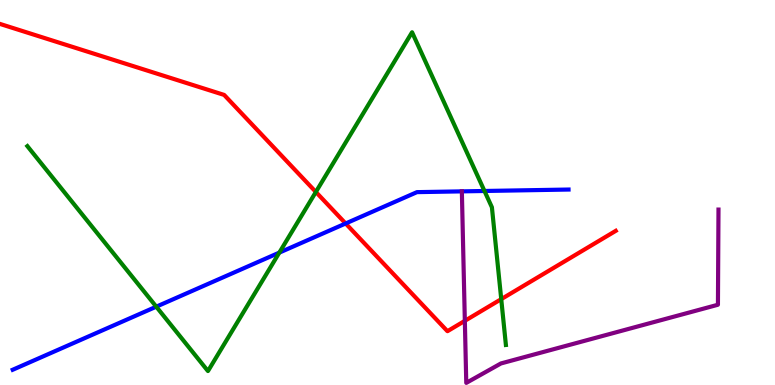[{'lines': ['blue', 'red'], 'intersections': [{'x': 4.46, 'y': 4.2}]}, {'lines': ['green', 'red'], 'intersections': [{'x': 4.08, 'y': 5.01}, {'x': 6.47, 'y': 2.23}]}, {'lines': ['purple', 'red'], 'intersections': [{'x': 6.0, 'y': 1.67}]}, {'lines': ['blue', 'green'], 'intersections': [{'x': 2.02, 'y': 2.03}, {'x': 3.6, 'y': 3.44}, {'x': 6.25, 'y': 5.04}]}, {'lines': ['blue', 'purple'], 'intersections': [{'x': 5.96, 'y': 5.03}]}, {'lines': ['green', 'purple'], 'intersections': []}]